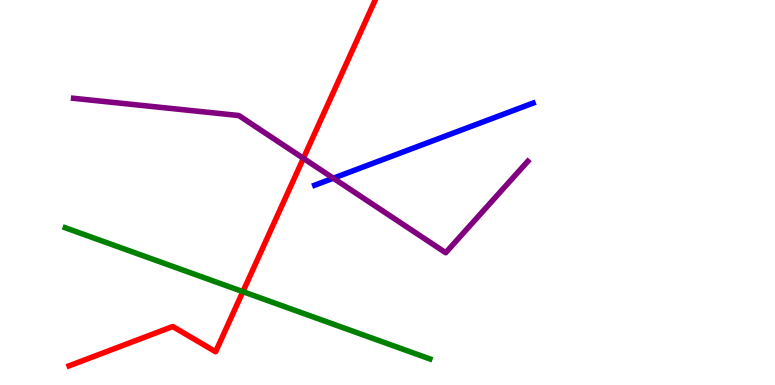[{'lines': ['blue', 'red'], 'intersections': []}, {'lines': ['green', 'red'], 'intersections': [{'x': 3.13, 'y': 2.42}]}, {'lines': ['purple', 'red'], 'intersections': [{'x': 3.91, 'y': 5.89}]}, {'lines': ['blue', 'green'], 'intersections': []}, {'lines': ['blue', 'purple'], 'intersections': [{'x': 4.3, 'y': 5.37}]}, {'lines': ['green', 'purple'], 'intersections': []}]